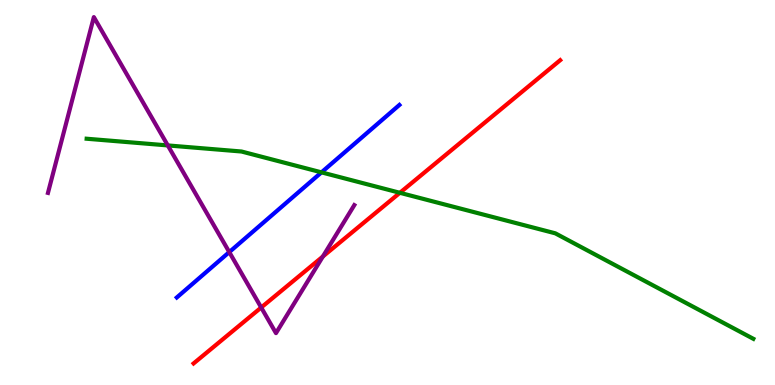[{'lines': ['blue', 'red'], 'intersections': []}, {'lines': ['green', 'red'], 'intersections': [{'x': 5.16, 'y': 4.99}]}, {'lines': ['purple', 'red'], 'intersections': [{'x': 3.37, 'y': 2.01}, {'x': 4.17, 'y': 3.34}]}, {'lines': ['blue', 'green'], 'intersections': [{'x': 4.15, 'y': 5.52}]}, {'lines': ['blue', 'purple'], 'intersections': [{'x': 2.96, 'y': 3.45}]}, {'lines': ['green', 'purple'], 'intersections': [{'x': 2.17, 'y': 6.22}]}]